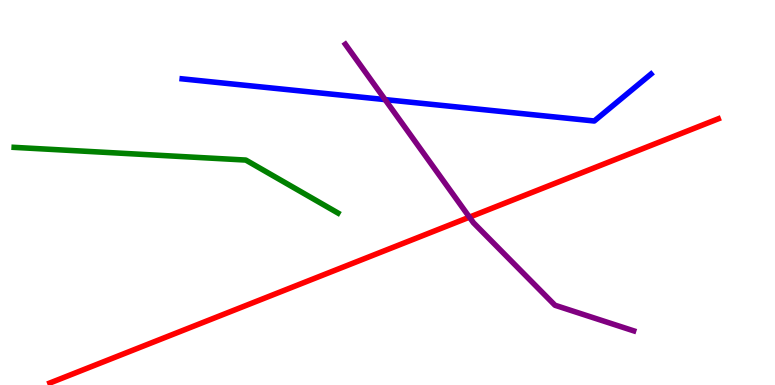[{'lines': ['blue', 'red'], 'intersections': []}, {'lines': ['green', 'red'], 'intersections': []}, {'lines': ['purple', 'red'], 'intersections': [{'x': 6.06, 'y': 4.36}]}, {'lines': ['blue', 'green'], 'intersections': []}, {'lines': ['blue', 'purple'], 'intersections': [{'x': 4.97, 'y': 7.41}]}, {'lines': ['green', 'purple'], 'intersections': []}]